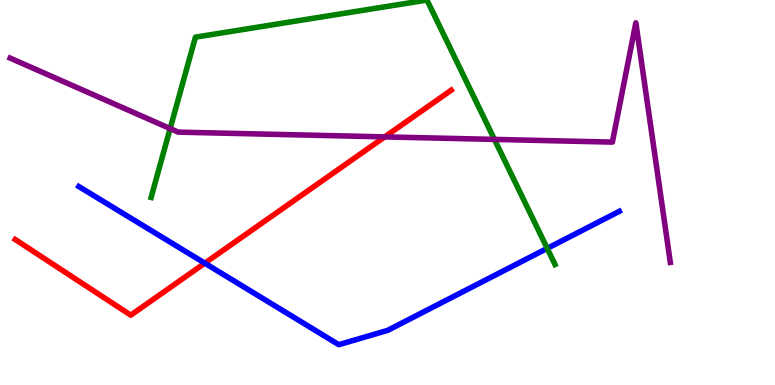[{'lines': ['blue', 'red'], 'intersections': [{'x': 2.64, 'y': 3.16}]}, {'lines': ['green', 'red'], 'intersections': []}, {'lines': ['purple', 'red'], 'intersections': [{'x': 4.96, 'y': 6.44}]}, {'lines': ['blue', 'green'], 'intersections': [{'x': 7.06, 'y': 3.55}]}, {'lines': ['blue', 'purple'], 'intersections': []}, {'lines': ['green', 'purple'], 'intersections': [{'x': 2.2, 'y': 6.66}, {'x': 6.38, 'y': 6.38}]}]